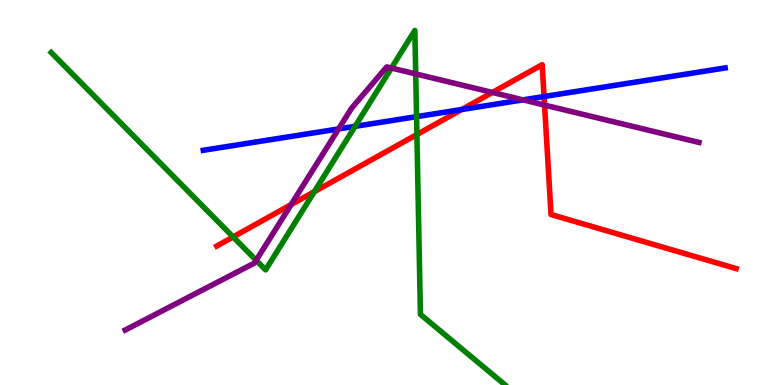[{'lines': ['blue', 'red'], 'intersections': [{'x': 5.96, 'y': 7.16}, {'x': 7.02, 'y': 7.49}]}, {'lines': ['green', 'red'], 'intersections': [{'x': 3.01, 'y': 3.85}, {'x': 4.06, 'y': 5.02}, {'x': 5.38, 'y': 6.51}]}, {'lines': ['purple', 'red'], 'intersections': [{'x': 3.76, 'y': 4.69}, {'x': 6.35, 'y': 7.6}, {'x': 7.03, 'y': 7.27}]}, {'lines': ['blue', 'green'], 'intersections': [{'x': 4.58, 'y': 6.72}, {'x': 5.37, 'y': 6.97}]}, {'lines': ['blue', 'purple'], 'intersections': [{'x': 4.37, 'y': 6.65}, {'x': 6.75, 'y': 7.41}]}, {'lines': ['green', 'purple'], 'intersections': [{'x': 3.31, 'y': 3.24}, {'x': 5.05, 'y': 8.23}, {'x': 5.36, 'y': 8.08}]}]